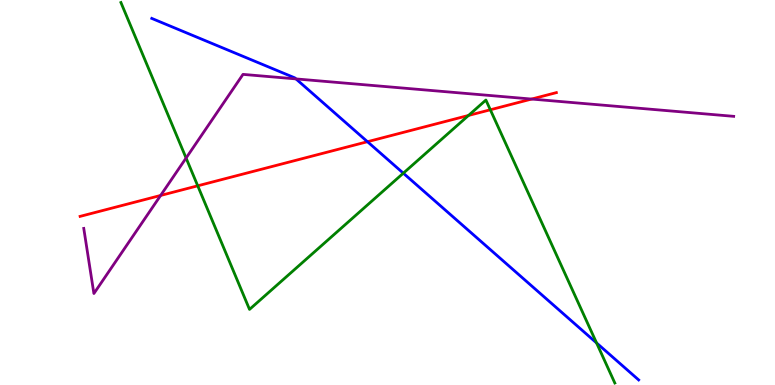[{'lines': ['blue', 'red'], 'intersections': [{'x': 4.74, 'y': 6.32}]}, {'lines': ['green', 'red'], 'intersections': [{'x': 2.55, 'y': 5.17}, {'x': 6.05, 'y': 7.0}, {'x': 6.33, 'y': 7.15}]}, {'lines': ['purple', 'red'], 'intersections': [{'x': 2.07, 'y': 4.92}, {'x': 6.86, 'y': 7.43}]}, {'lines': ['blue', 'green'], 'intersections': [{'x': 5.2, 'y': 5.5}, {'x': 7.7, 'y': 1.09}]}, {'lines': ['blue', 'purple'], 'intersections': [{'x': 3.82, 'y': 7.95}]}, {'lines': ['green', 'purple'], 'intersections': [{'x': 2.4, 'y': 5.9}]}]